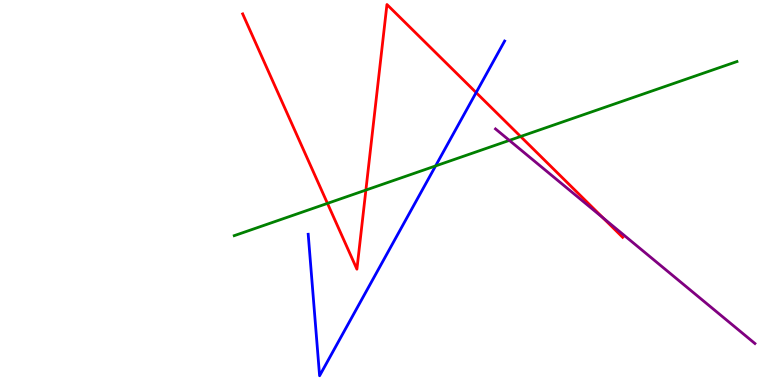[{'lines': ['blue', 'red'], 'intersections': [{'x': 6.14, 'y': 7.6}]}, {'lines': ['green', 'red'], 'intersections': [{'x': 4.23, 'y': 4.72}, {'x': 4.72, 'y': 5.06}, {'x': 6.72, 'y': 6.45}]}, {'lines': ['purple', 'red'], 'intersections': [{'x': 7.78, 'y': 4.34}]}, {'lines': ['blue', 'green'], 'intersections': [{'x': 5.62, 'y': 5.69}]}, {'lines': ['blue', 'purple'], 'intersections': []}, {'lines': ['green', 'purple'], 'intersections': [{'x': 6.57, 'y': 6.35}]}]